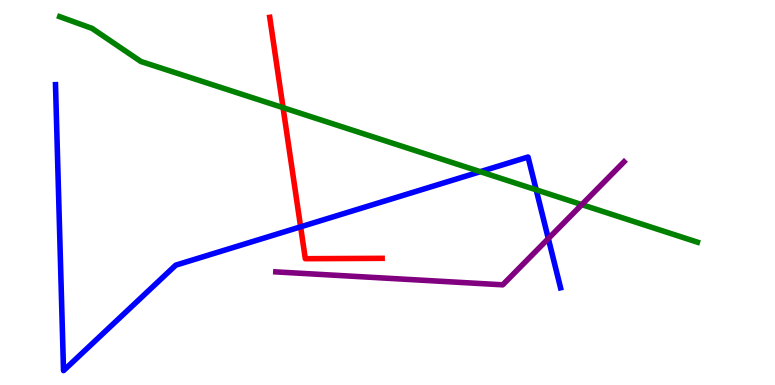[{'lines': ['blue', 'red'], 'intersections': [{'x': 3.88, 'y': 4.11}]}, {'lines': ['green', 'red'], 'intersections': [{'x': 3.65, 'y': 7.2}]}, {'lines': ['purple', 'red'], 'intersections': []}, {'lines': ['blue', 'green'], 'intersections': [{'x': 6.2, 'y': 5.54}, {'x': 6.92, 'y': 5.07}]}, {'lines': ['blue', 'purple'], 'intersections': [{'x': 7.08, 'y': 3.8}]}, {'lines': ['green', 'purple'], 'intersections': [{'x': 7.51, 'y': 4.68}]}]